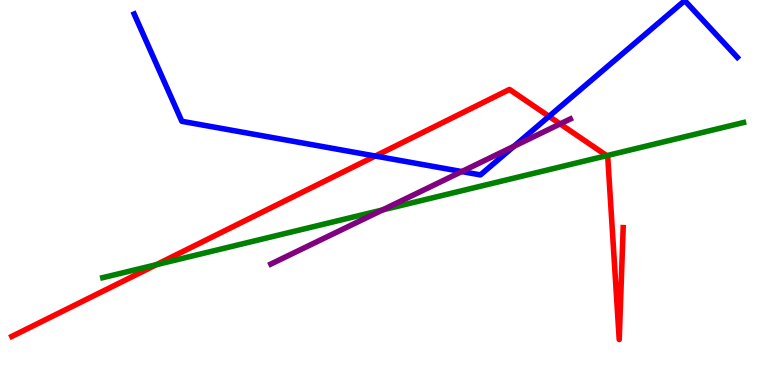[{'lines': ['blue', 'red'], 'intersections': [{'x': 4.84, 'y': 5.95}, {'x': 7.08, 'y': 6.98}]}, {'lines': ['green', 'red'], 'intersections': [{'x': 2.02, 'y': 3.13}, {'x': 7.83, 'y': 5.96}]}, {'lines': ['purple', 'red'], 'intersections': [{'x': 7.23, 'y': 6.78}]}, {'lines': ['blue', 'green'], 'intersections': []}, {'lines': ['blue', 'purple'], 'intersections': [{'x': 5.96, 'y': 5.54}, {'x': 6.63, 'y': 6.2}]}, {'lines': ['green', 'purple'], 'intersections': [{'x': 4.94, 'y': 4.55}]}]